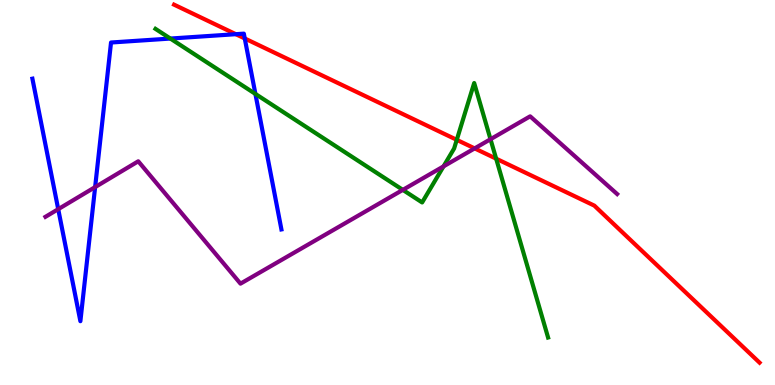[{'lines': ['blue', 'red'], 'intersections': [{'x': 3.04, 'y': 9.11}, {'x': 3.16, 'y': 9.0}]}, {'lines': ['green', 'red'], 'intersections': [{'x': 5.89, 'y': 6.37}, {'x': 6.4, 'y': 5.88}]}, {'lines': ['purple', 'red'], 'intersections': [{'x': 6.12, 'y': 6.15}]}, {'lines': ['blue', 'green'], 'intersections': [{'x': 2.2, 'y': 9.0}, {'x': 3.3, 'y': 7.56}]}, {'lines': ['blue', 'purple'], 'intersections': [{'x': 0.751, 'y': 4.57}, {'x': 1.23, 'y': 5.14}]}, {'lines': ['green', 'purple'], 'intersections': [{'x': 5.2, 'y': 5.07}, {'x': 5.72, 'y': 5.68}, {'x': 6.33, 'y': 6.38}]}]